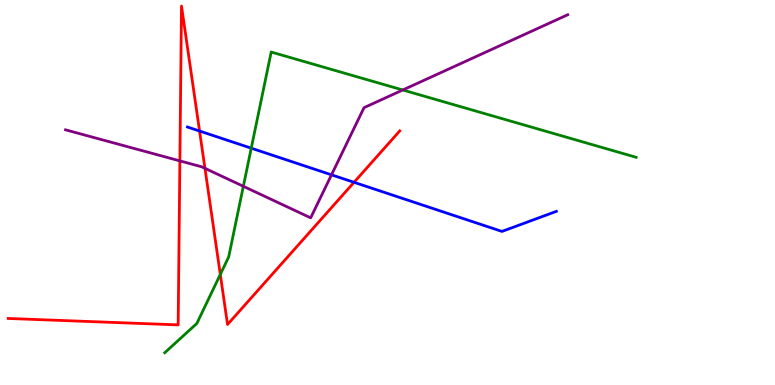[{'lines': ['blue', 'red'], 'intersections': [{'x': 2.58, 'y': 6.6}, {'x': 4.57, 'y': 5.26}]}, {'lines': ['green', 'red'], 'intersections': [{'x': 2.84, 'y': 2.87}]}, {'lines': ['purple', 'red'], 'intersections': [{'x': 2.32, 'y': 5.82}, {'x': 2.64, 'y': 5.63}]}, {'lines': ['blue', 'green'], 'intersections': [{'x': 3.24, 'y': 6.15}]}, {'lines': ['blue', 'purple'], 'intersections': [{'x': 4.28, 'y': 5.46}]}, {'lines': ['green', 'purple'], 'intersections': [{'x': 3.14, 'y': 5.16}, {'x': 5.2, 'y': 7.66}]}]